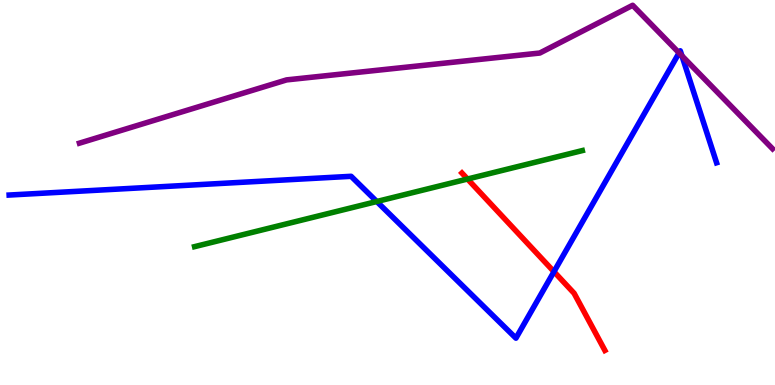[{'lines': ['blue', 'red'], 'intersections': [{'x': 7.15, 'y': 2.94}]}, {'lines': ['green', 'red'], 'intersections': [{'x': 6.03, 'y': 5.35}]}, {'lines': ['purple', 'red'], 'intersections': []}, {'lines': ['blue', 'green'], 'intersections': [{'x': 4.86, 'y': 4.77}]}, {'lines': ['blue', 'purple'], 'intersections': [{'x': 8.76, 'y': 8.63}, {'x': 8.8, 'y': 8.55}]}, {'lines': ['green', 'purple'], 'intersections': []}]